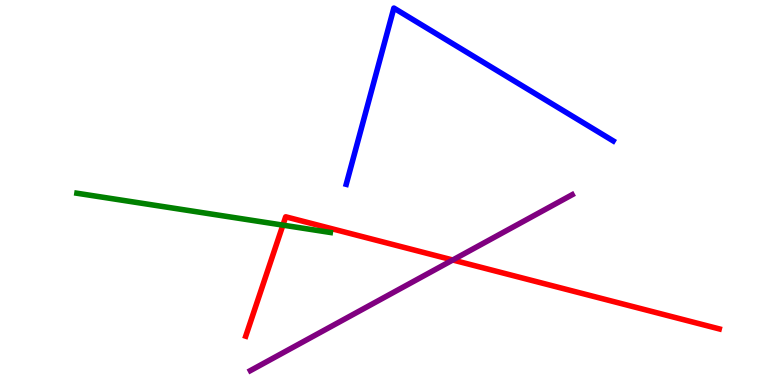[{'lines': ['blue', 'red'], 'intersections': []}, {'lines': ['green', 'red'], 'intersections': [{'x': 3.65, 'y': 4.15}]}, {'lines': ['purple', 'red'], 'intersections': [{'x': 5.84, 'y': 3.25}]}, {'lines': ['blue', 'green'], 'intersections': []}, {'lines': ['blue', 'purple'], 'intersections': []}, {'lines': ['green', 'purple'], 'intersections': []}]